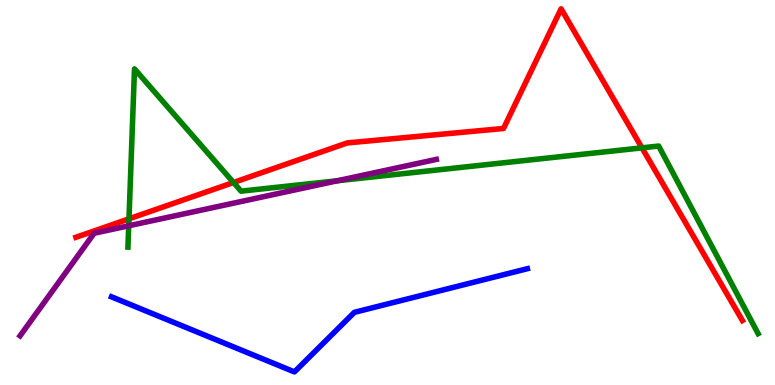[{'lines': ['blue', 'red'], 'intersections': []}, {'lines': ['green', 'red'], 'intersections': [{'x': 1.66, 'y': 4.32}, {'x': 3.01, 'y': 5.26}, {'x': 8.28, 'y': 6.16}]}, {'lines': ['purple', 'red'], 'intersections': []}, {'lines': ['blue', 'green'], 'intersections': []}, {'lines': ['blue', 'purple'], 'intersections': []}, {'lines': ['green', 'purple'], 'intersections': [{'x': 1.66, 'y': 4.14}, {'x': 4.35, 'y': 5.31}]}]